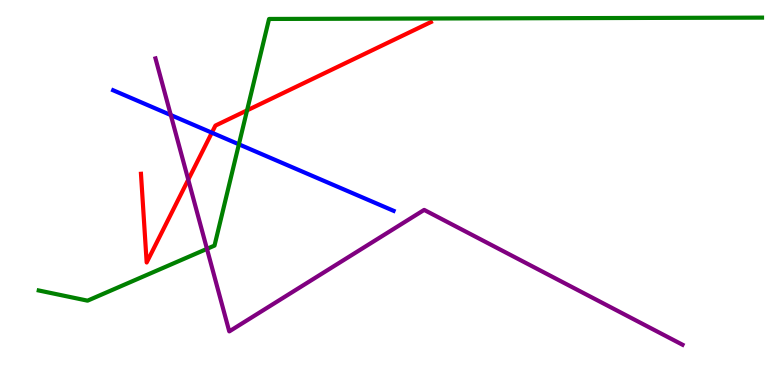[{'lines': ['blue', 'red'], 'intersections': [{'x': 2.73, 'y': 6.55}]}, {'lines': ['green', 'red'], 'intersections': [{'x': 3.19, 'y': 7.13}]}, {'lines': ['purple', 'red'], 'intersections': [{'x': 2.43, 'y': 5.33}]}, {'lines': ['blue', 'green'], 'intersections': [{'x': 3.08, 'y': 6.25}]}, {'lines': ['blue', 'purple'], 'intersections': [{'x': 2.2, 'y': 7.01}]}, {'lines': ['green', 'purple'], 'intersections': [{'x': 2.67, 'y': 3.54}]}]